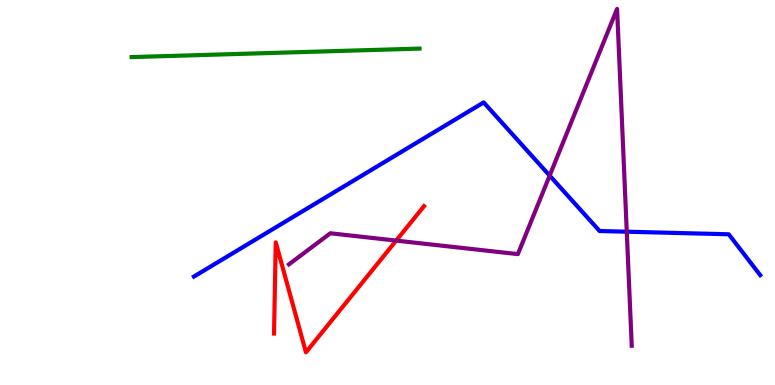[{'lines': ['blue', 'red'], 'intersections': []}, {'lines': ['green', 'red'], 'intersections': []}, {'lines': ['purple', 'red'], 'intersections': [{'x': 5.11, 'y': 3.75}]}, {'lines': ['blue', 'green'], 'intersections': []}, {'lines': ['blue', 'purple'], 'intersections': [{'x': 7.09, 'y': 5.44}, {'x': 8.09, 'y': 3.98}]}, {'lines': ['green', 'purple'], 'intersections': []}]